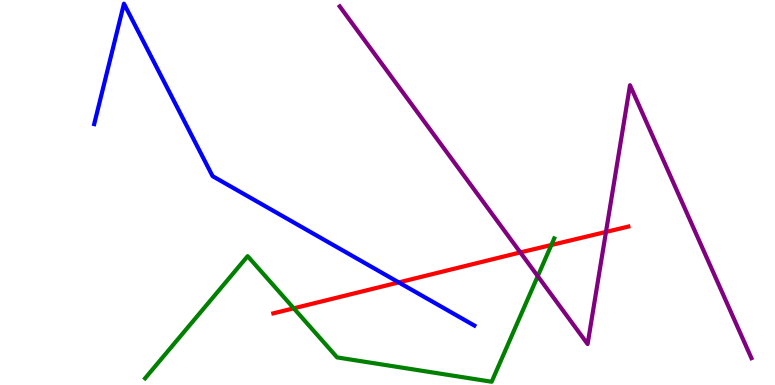[{'lines': ['blue', 'red'], 'intersections': [{'x': 5.15, 'y': 2.66}]}, {'lines': ['green', 'red'], 'intersections': [{'x': 3.79, 'y': 1.99}, {'x': 7.11, 'y': 3.64}]}, {'lines': ['purple', 'red'], 'intersections': [{'x': 6.71, 'y': 3.44}, {'x': 7.82, 'y': 3.98}]}, {'lines': ['blue', 'green'], 'intersections': []}, {'lines': ['blue', 'purple'], 'intersections': []}, {'lines': ['green', 'purple'], 'intersections': [{'x': 6.94, 'y': 2.83}]}]